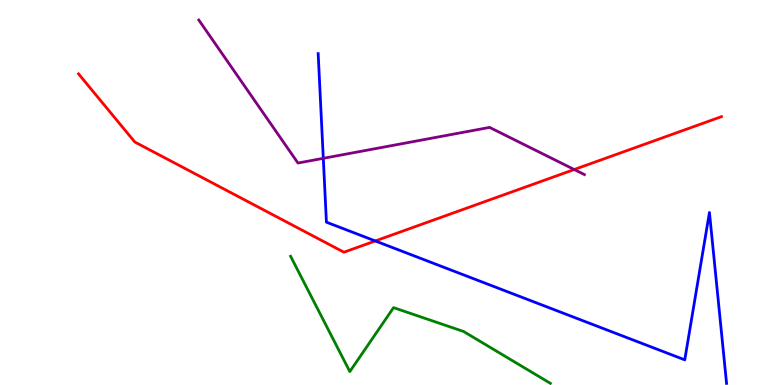[{'lines': ['blue', 'red'], 'intersections': [{'x': 4.84, 'y': 3.74}]}, {'lines': ['green', 'red'], 'intersections': []}, {'lines': ['purple', 'red'], 'intersections': [{'x': 7.41, 'y': 5.6}]}, {'lines': ['blue', 'green'], 'intersections': []}, {'lines': ['blue', 'purple'], 'intersections': [{'x': 4.17, 'y': 5.89}]}, {'lines': ['green', 'purple'], 'intersections': []}]